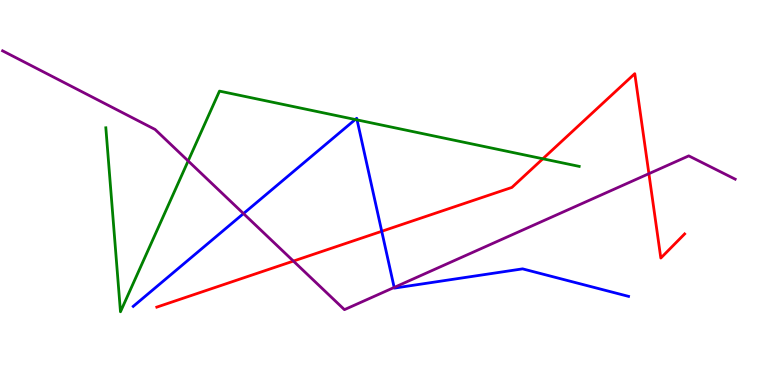[{'lines': ['blue', 'red'], 'intersections': [{'x': 4.93, 'y': 3.99}]}, {'lines': ['green', 'red'], 'intersections': [{'x': 7.0, 'y': 5.88}]}, {'lines': ['purple', 'red'], 'intersections': [{'x': 3.79, 'y': 3.22}, {'x': 8.37, 'y': 5.49}]}, {'lines': ['blue', 'green'], 'intersections': [{'x': 4.58, 'y': 6.9}, {'x': 4.61, 'y': 6.89}]}, {'lines': ['blue', 'purple'], 'intersections': [{'x': 3.14, 'y': 4.45}, {'x': 5.09, 'y': 2.53}]}, {'lines': ['green', 'purple'], 'intersections': [{'x': 2.43, 'y': 5.82}]}]